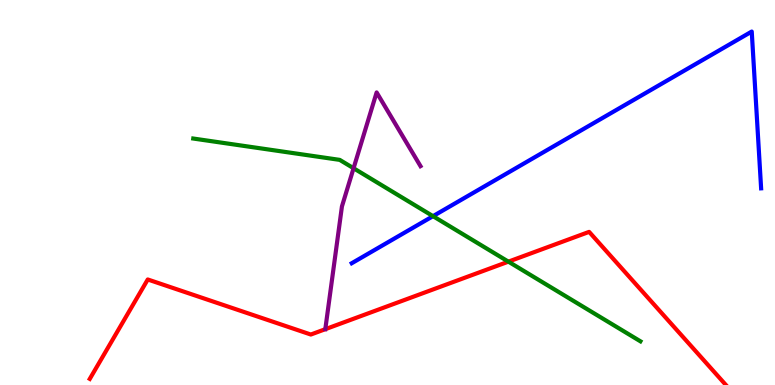[{'lines': ['blue', 'red'], 'intersections': []}, {'lines': ['green', 'red'], 'intersections': [{'x': 6.56, 'y': 3.2}]}, {'lines': ['purple', 'red'], 'intersections': []}, {'lines': ['blue', 'green'], 'intersections': [{'x': 5.59, 'y': 4.39}]}, {'lines': ['blue', 'purple'], 'intersections': []}, {'lines': ['green', 'purple'], 'intersections': [{'x': 4.56, 'y': 5.63}]}]